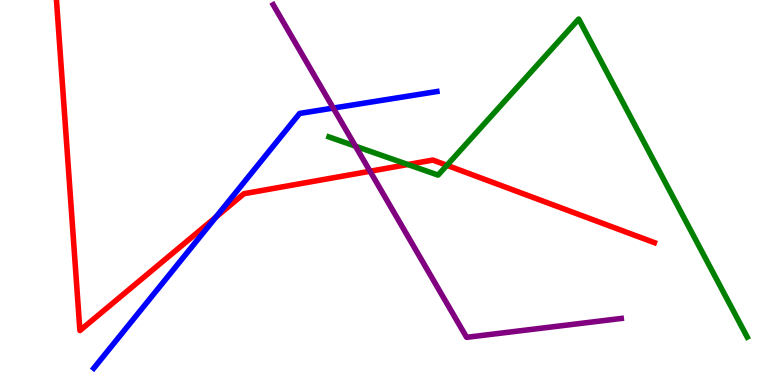[{'lines': ['blue', 'red'], 'intersections': [{'x': 2.78, 'y': 4.36}]}, {'lines': ['green', 'red'], 'intersections': [{'x': 5.26, 'y': 5.73}, {'x': 5.77, 'y': 5.71}]}, {'lines': ['purple', 'red'], 'intersections': [{'x': 4.77, 'y': 5.55}]}, {'lines': ['blue', 'green'], 'intersections': []}, {'lines': ['blue', 'purple'], 'intersections': [{'x': 4.3, 'y': 7.19}]}, {'lines': ['green', 'purple'], 'intersections': [{'x': 4.59, 'y': 6.2}]}]